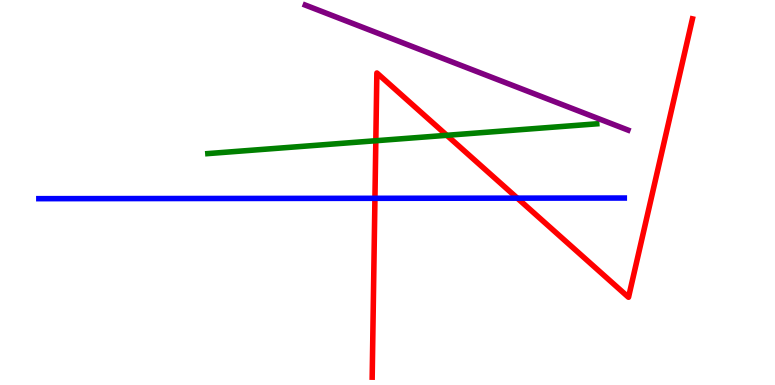[{'lines': ['blue', 'red'], 'intersections': [{'x': 4.84, 'y': 4.85}, {'x': 6.68, 'y': 4.85}]}, {'lines': ['green', 'red'], 'intersections': [{'x': 4.85, 'y': 6.34}, {'x': 5.77, 'y': 6.49}]}, {'lines': ['purple', 'red'], 'intersections': []}, {'lines': ['blue', 'green'], 'intersections': []}, {'lines': ['blue', 'purple'], 'intersections': []}, {'lines': ['green', 'purple'], 'intersections': []}]